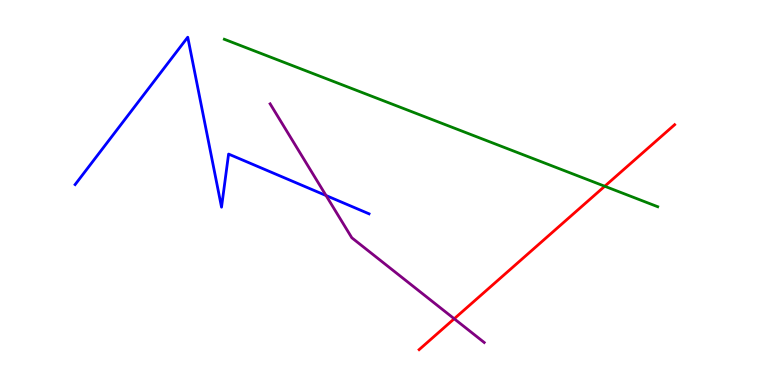[{'lines': ['blue', 'red'], 'intersections': []}, {'lines': ['green', 'red'], 'intersections': [{'x': 7.8, 'y': 5.16}]}, {'lines': ['purple', 'red'], 'intersections': [{'x': 5.86, 'y': 1.72}]}, {'lines': ['blue', 'green'], 'intersections': []}, {'lines': ['blue', 'purple'], 'intersections': [{'x': 4.21, 'y': 4.92}]}, {'lines': ['green', 'purple'], 'intersections': []}]